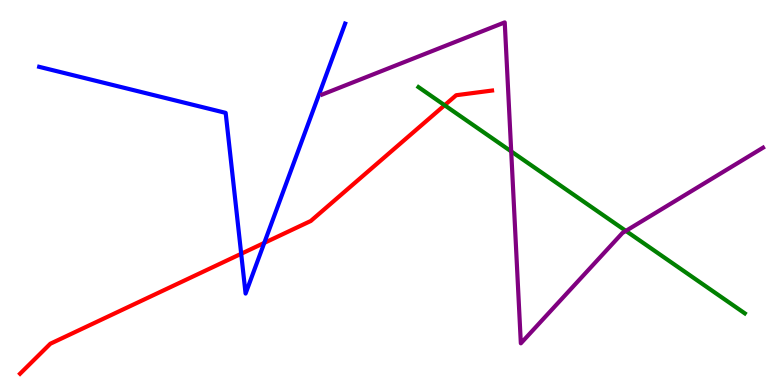[{'lines': ['blue', 'red'], 'intersections': [{'x': 3.11, 'y': 3.41}, {'x': 3.41, 'y': 3.69}]}, {'lines': ['green', 'red'], 'intersections': [{'x': 5.74, 'y': 7.27}]}, {'lines': ['purple', 'red'], 'intersections': []}, {'lines': ['blue', 'green'], 'intersections': []}, {'lines': ['blue', 'purple'], 'intersections': []}, {'lines': ['green', 'purple'], 'intersections': [{'x': 6.6, 'y': 6.07}, {'x': 8.08, 'y': 4.0}]}]